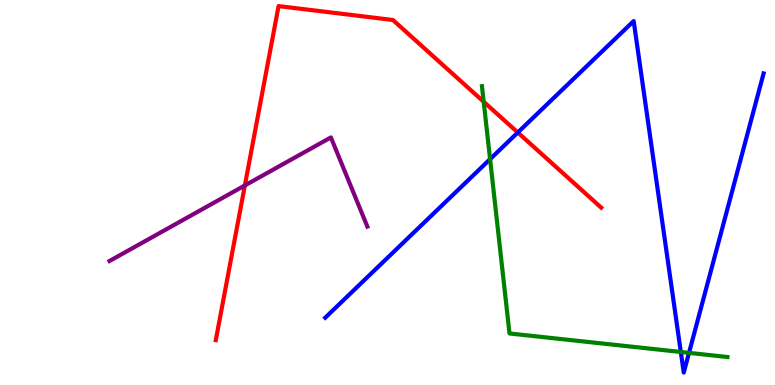[{'lines': ['blue', 'red'], 'intersections': [{'x': 6.68, 'y': 6.56}]}, {'lines': ['green', 'red'], 'intersections': [{'x': 6.24, 'y': 7.36}]}, {'lines': ['purple', 'red'], 'intersections': [{'x': 3.16, 'y': 5.18}]}, {'lines': ['blue', 'green'], 'intersections': [{'x': 6.32, 'y': 5.87}, {'x': 8.78, 'y': 0.858}, {'x': 8.89, 'y': 0.835}]}, {'lines': ['blue', 'purple'], 'intersections': []}, {'lines': ['green', 'purple'], 'intersections': []}]